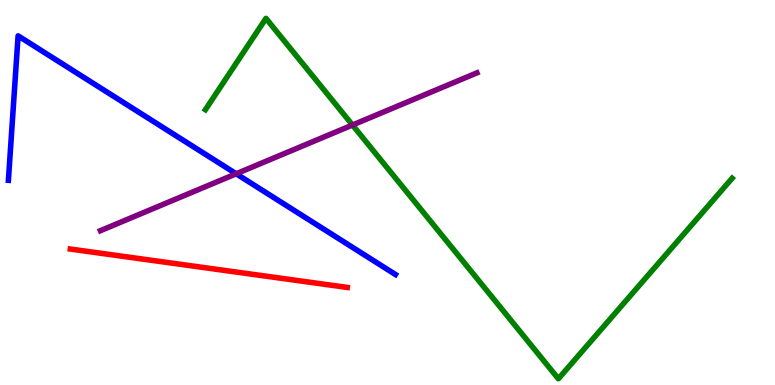[{'lines': ['blue', 'red'], 'intersections': []}, {'lines': ['green', 'red'], 'intersections': []}, {'lines': ['purple', 'red'], 'intersections': []}, {'lines': ['blue', 'green'], 'intersections': []}, {'lines': ['blue', 'purple'], 'intersections': [{'x': 3.05, 'y': 5.49}]}, {'lines': ['green', 'purple'], 'intersections': [{'x': 4.55, 'y': 6.75}]}]